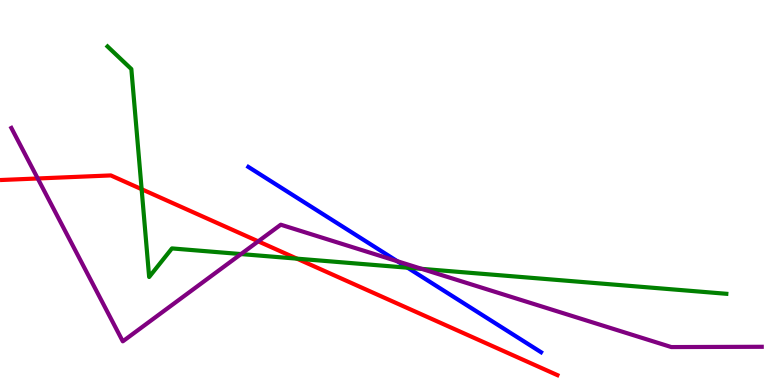[{'lines': ['blue', 'red'], 'intersections': []}, {'lines': ['green', 'red'], 'intersections': [{'x': 1.83, 'y': 5.09}, {'x': 3.83, 'y': 3.28}]}, {'lines': ['purple', 'red'], 'intersections': [{'x': 0.487, 'y': 5.36}, {'x': 3.33, 'y': 3.73}]}, {'lines': ['blue', 'green'], 'intersections': [{'x': 5.26, 'y': 3.05}]}, {'lines': ['blue', 'purple'], 'intersections': [{'x': 5.13, 'y': 3.22}]}, {'lines': ['green', 'purple'], 'intersections': [{'x': 3.11, 'y': 3.4}, {'x': 5.44, 'y': 3.02}]}]